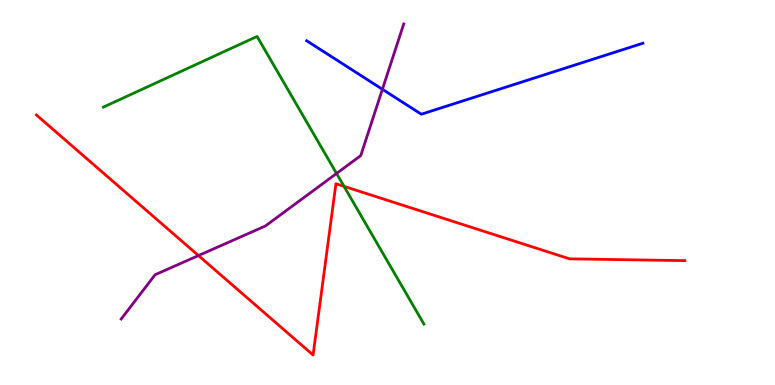[{'lines': ['blue', 'red'], 'intersections': []}, {'lines': ['green', 'red'], 'intersections': [{'x': 4.44, 'y': 5.16}]}, {'lines': ['purple', 'red'], 'intersections': [{'x': 2.56, 'y': 3.36}]}, {'lines': ['blue', 'green'], 'intersections': []}, {'lines': ['blue', 'purple'], 'intersections': [{'x': 4.93, 'y': 7.68}]}, {'lines': ['green', 'purple'], 'intersections': [{'x': 4.34, 'y': 5.49}]}]